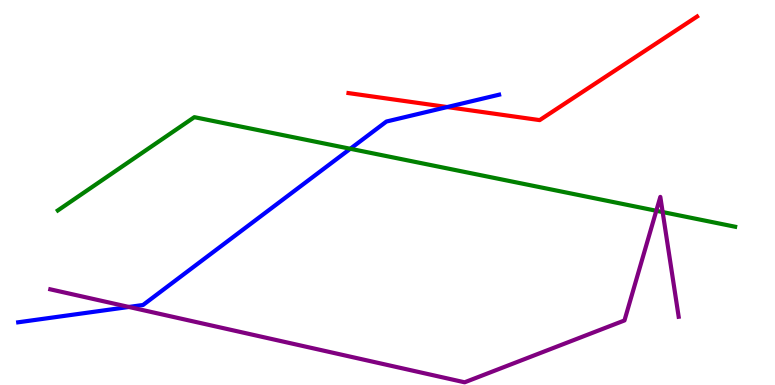[{'lines': ['blue', 'red'], 'intersections': [{'x': 5.77, 'y': 7.22}]}, {'lines': ['green', 'red'], 'intersections': []}, {'lines': ['purple', 'red'], 'intersections': []}, {'lines': ['blue', 'green'], 'intersections': [{'x': 4.52, 'y': 6.14}]}, {'lines': ['blue', 'purple'], 'intersections': [{'x': 1.66, 'y': 2.03}]}, {'lines': ['green', 'purple'], 'intersections': [{'x': 8.47, 'y': 4.53}, {'x': 8.55, 'y': 4.49}]}]